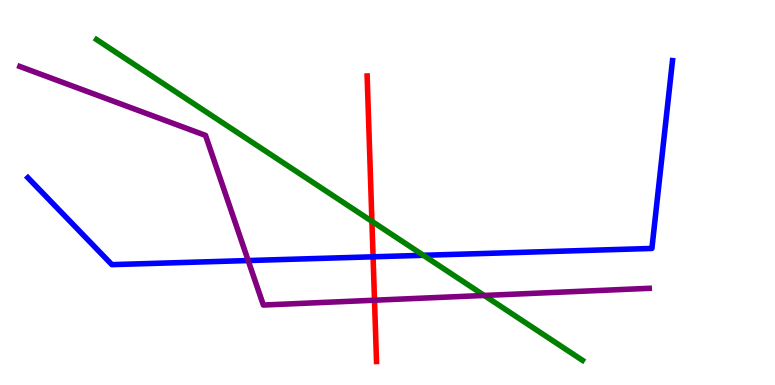[{'lines': ['blue', 'red'], 'intersections': [{'x': 4.81, 'y': 3.33}]}, {'lines': ['green', 'red'], 'intersections': [{'x': 4.8, 'y': 4.25}]}, {'lines': ['purple', 'red'], 'intersections': [{'x': 4.83, 'y': 2.2}]}, {'lines': ['blue', 'green'], 'intersections': [{'x': 5.46, 'y': 3.37}]}, {'lines': ['blue', 'purple'], 'intersections': [{'x': 3.2, 'y': 3.23}]}, {'lines': ['green', 'purple'], 'intersections': [{'x': 6.25, 'y': 2.33}]}]